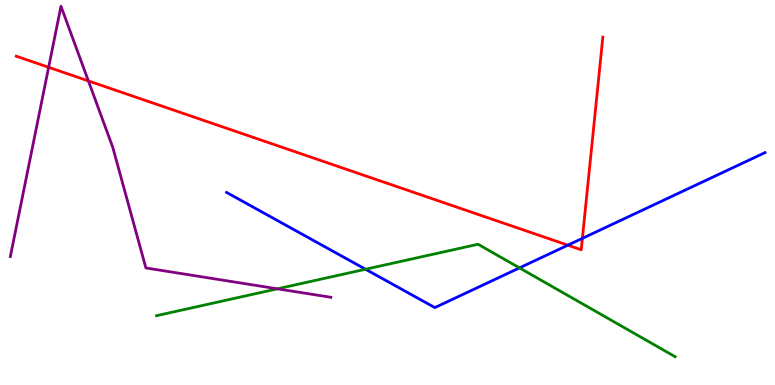[{'lines': ['blue', 'red'], 'intersections': [{'x': 7.33, 'y': 3.63}, {'x': 7.51, 'y': 3.81}]}, {'lines': ['green', 'red'], 'intersections': []}, {'lines': ['purple', 'red'], 'intersections': [{'x': 0.628, 'y': 8.25}, {'x': 1.14, 'y': 7.9}]}, {'lines': ['blue', 'green'], 'intersections': [{'x': 4.72, 'y': 3.01}, {'x': 6.7, 'y': 3.04}]}, {'lines': ['blue', 'purple'], 'intersections': []}, {'lines': ['green', 'purple'], 'intersections': [{'x': 3.58, 'y': 2.5}]}]